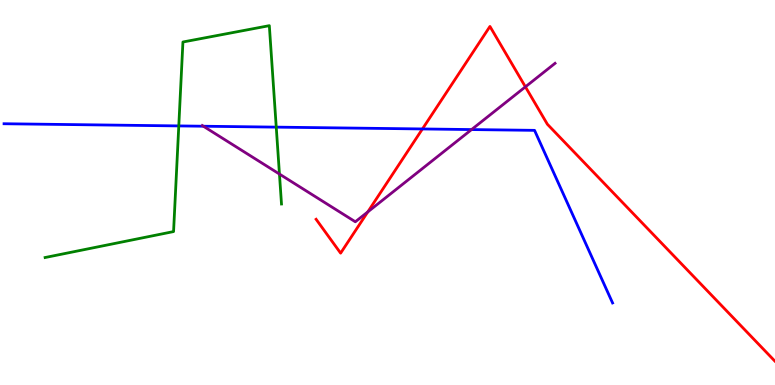[{'lines': ['blue', 'red'], 'intersections': [{'x': 5.45, 'y': 6.65}]}, {'lines': ['green', 'red'], 'intersections': []}, {'lines': ['purple', 'red'], 'intersections': [{'x': 4.75, 'y': 4.5}, {'x': 6.78, 'y': 7.74}]}, {'lines': ['blue', 'green'], 'intersections': [{'x': 2.31, 'y': 6.73}, {'x': 3.56, 'y': 6.7}]}, {'lines': ['blue', 'purple'], 'intersections': [{'x': 2.62, 'y': 6.72}, {'x': 6.08, 'y': 6.63}]}, {'lines': ['green', 'purple'], 'intersections': [{'x': 3.61, 'y': 5.48}]}]